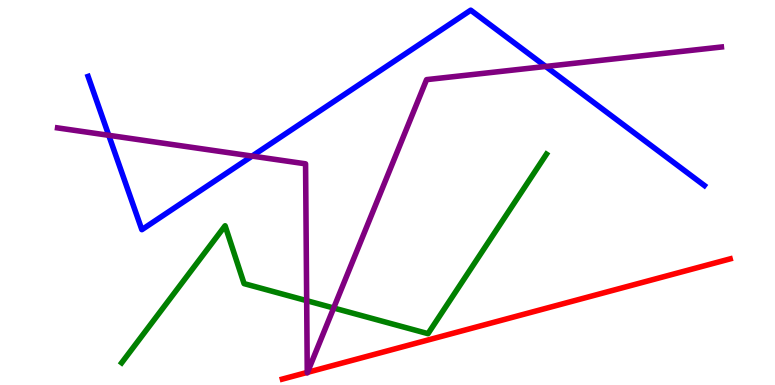[{'lines': ['blue', 'red'], 'intersections': []}, {'lines': ['green', 'red'], 'intersections': []}, {'lines': ['purple', 'red'], 'intersections': [{'x': 3.96, 'y': 0.327}, {'x': 3.97, 'y': 0.329}]}, {'lines': ['blue', 'green'], 'intersections': []}, {'lines': ['blue', 'purple'], 'intersections': [{'x': 1.4, 'y': 6.49}, {'x': 3.25, 'y': 5.95}, {'x': 7.04, 'y': 8.27}]}, {'lines': ['green', 'purple'], 'intersections': [{'x': 3.96, 'y': 2.19}, {'x': 4.31, 'y': 2.0}]}]